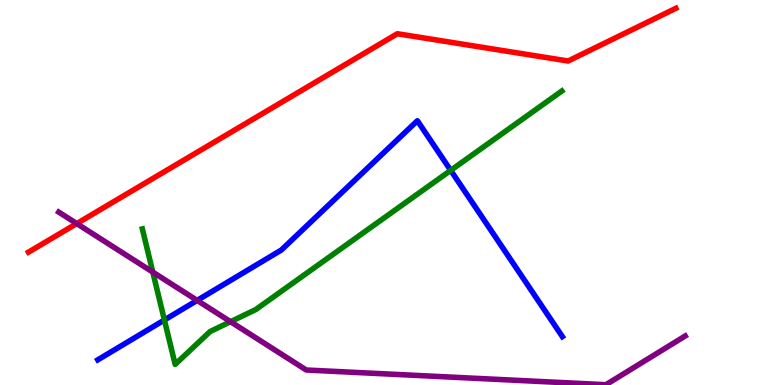[{'lines': ['blue', 'red'], 'intersections': []}, {'lines': ['green', 'red'], 'intersections': []}, {'lines': ['purple', 'red'], 'intersections': [{'x': 0.99, 'y': 4.19}]}, {'lines': ['blue', 'green'], 'intersections': [{'x': 2.12, 'y': 1.69}, {'x': 5.82, 'y': 5.57}]}, {'lines': ['blue', 'purple'], 'intersections': [{'x': 2.54, 'y': 2.2}]}, {'lines': ['green', 'purple'], 'intersections': [{'x': 1.97, 'y': 2.93}, {'x': 2.97, 'y': 1.64}]}]